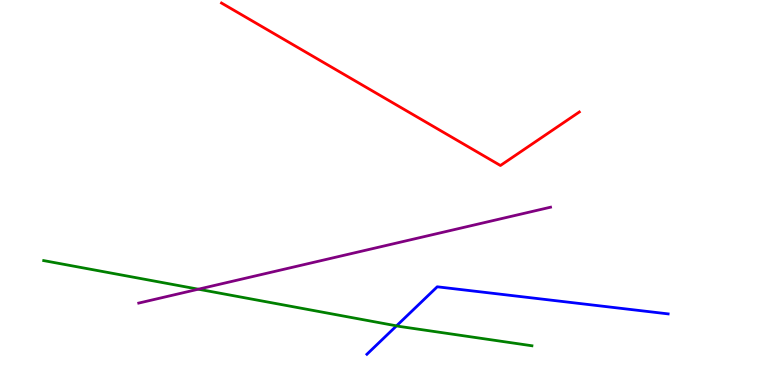[{'lines': ['blue', 'red'], 'intersections': []}, {'lines': ['green', 'red'], 'intersections': []}, {'lines': ['purple', 'red'], 'intersections': []}, {'lines': ['blue', 'green'], 'intersections': [{'x': 5.12, 'y': 1.54}]}, {'lines': ['blue', 'purple'], 'intersections': []}, {'lines': ['green', 'purple'], 'intersections': [{'x': 2.56, 'y': 2.49}]}]